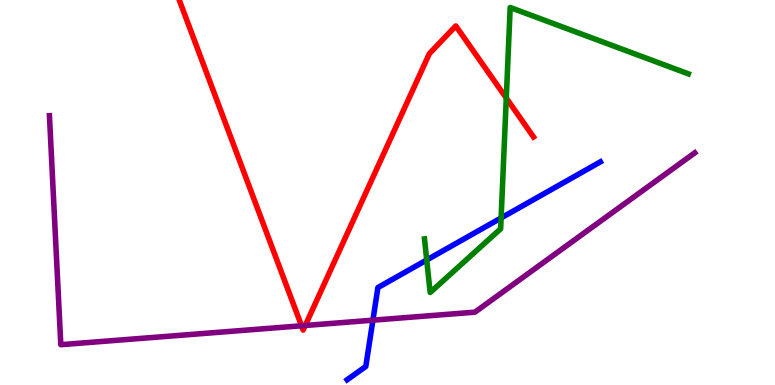[{'lines': ['blue', 'red'], 'intersections': []}, {'lines': ['green', 'red'], 'intersections': [{'x': 6.53, 'y': 7.45}]}, {'lines': ['purple', 'red'], 'intersections': [{'x': 3.89, 'y': 1.54}, {'x': 3.94, 'y': 1.55}]}, {'lines': ['blue', 'green'], 'intersections': [{'x': 5.51, 'y': 3.25}, {'x': 6.47, 'y': 4.34}]}, {'lines': ['blue', 'purple'], 'intersections': [{'x': 4.81, 'y': 1.68}]}, {'lines': ['green', 'purple'], 'intersections': []}]